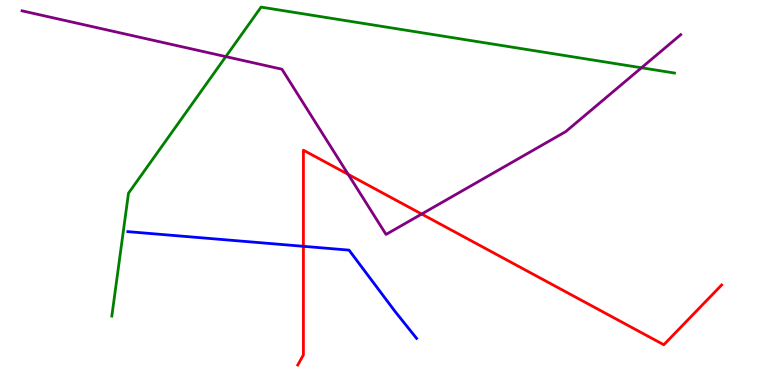[{'lines': ['blue', 'red'], 'intersections': [{'x': 3.92, 'y': 3.6}]}, {'lines': ['green', 'red'], 'intersections': []}, {'lines': ['purple', 'red'], 'intersections': [{'x': 4.49, 'y': 5.47}, {'x': 5.44, 'y': 4.44}]}, {'lines': ['blue', 'green'], 'intersections': []}, {'lines': ['blue', 'purple'], 'intersections': []}, {'lines': ['green', 'purple'], 'intersections': [{'x': 2.91, 'y': 8.53}, {'x': 8.28, 'y': 8.24}]}]